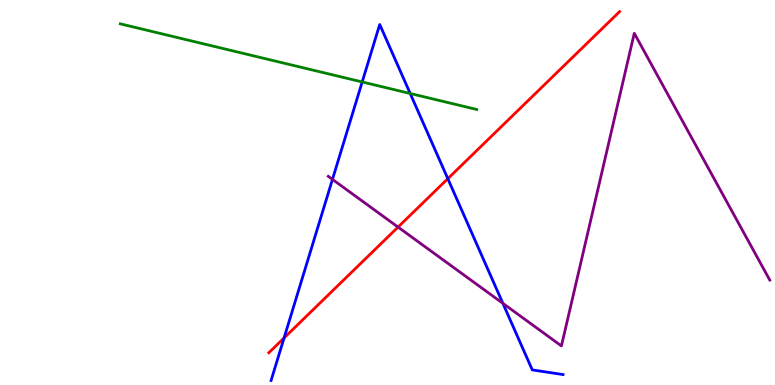[{'lines': ['blue', 'red'], 'intersections': [{'x': 3.67, 'y': 1.22}, {'x': 5.78, 'y': 5.36}]}, {'lines': ['green', 'red'], 'intersections': []}, {'lines': ['purple', 'red'], 'intersections': [{'x': 5.14, 'y': 4.1}]}, {'lines': ['blue', 'green'], 'intersections': [{'x': 4.67, 'y': 7.87}, {'x': 5.29, 'y': 7.57}]}, {'lines': ['blue', 'purple'], 'intersections': [{'x': 4.29, 'y': 5.34}, {'x': 6.49, 'y': 2.12}]}, {'lines': ['green', 'purple'], 'intersections': []}]